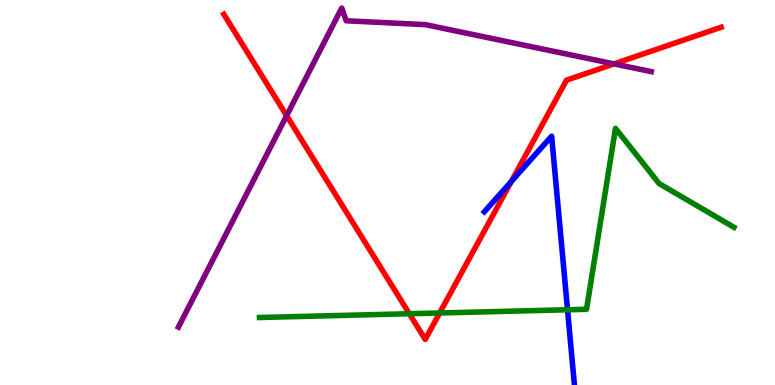[{'lines': ['blue', 'red'], 'intersections': [{'x': 6.6, 'y': 5.29}]}, {'lines': ['green', 'red'], 'intersections': [{'x': 5.28, 'y': 1.85}, {'x': 5.67, 'y': 1.87}]}, {'lines': ['purple', 'red'], 'intersections': [{'x': 3.7, 'y': 7.0}, {'x': 7.92, 'y': 8.34}]}, {'lines': ['blue', 'green'], 'intersections': [{'x': 7.32, 'y': 1.95}]}, {'lines': ['blue', 'purple'], 'intersections': []}, {'lines': ['green', 'purple'], 'intersections': []}]